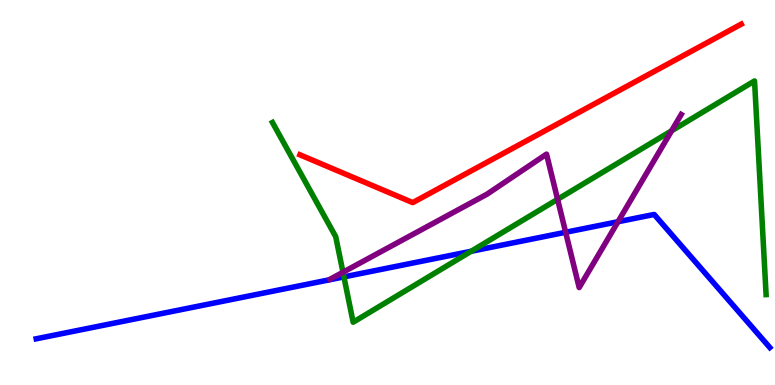[{'lines': ['blue', 'red'], 'intersections': []}, {'lines': ['green', 'red'], 'intersections': []}, {'lines': ['purple', 'red'], 'intersections': []}, {'lines': ['blue', 'green'], 'intersections': [{'x': 4.44, 'y': 2.81}, {'x': 6.08, 'y': 3.47}]}, {'lines': ['blue', 'purple'], 'intersections': [{'x': 7.3, 'y': 3.97}, {'x': 7.97, 'y': 4.24}]}, {'lines': ['green', 'purple'], 'intersections': [{'x': 4.43, 'y': 2.93}, {'x': 7.19, 'y': 4.82}, {'x': 8.67, 'y': 6.6}]}]